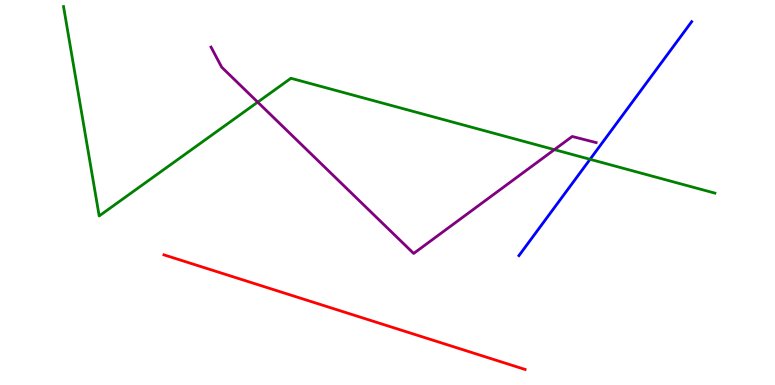[{'lines': ['blue', 'red'], 'intersections': []}, {'lines': ['green', 'red'], 'intersections': []}, {'lines': ['purple', 'red'], 'intersections': []}, {'lines': ['blue', 'green'], 'intersections': [{'x': 7.61, 'y': 5.86}]}, {'lines': ['blue', 'purple'], 'intersections': []}, {'lines': ['green', 'purple'], 'intersections': [{'x': 3.33, 'y': 7.35}, {'x': 7.15, 'y': 6.11}]}]